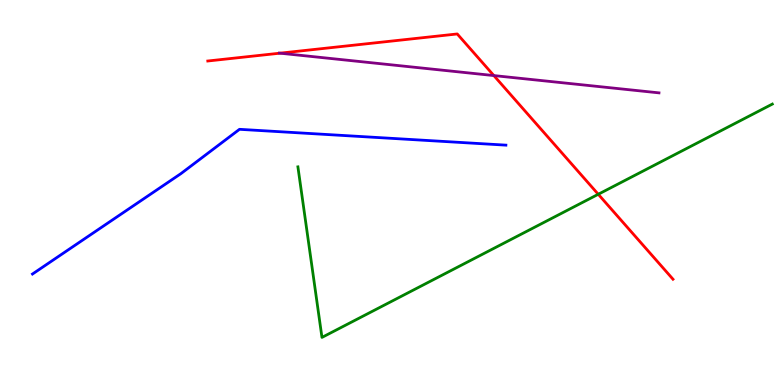[{'lines': ['blue', 'red'], 'intersections': []}, {'lines': ['green', 'red'], 'intersections': [{'x': 7.72, 'y': 4.95}]}, {'lines': ['purple', 'red'], 'intersections': [{'x': 3.61, 'y': 8.62}, {'x': 6.37, 'y': 8.04}]}, {'lines': ['blue', 'green'], 'intersections': []}, {'lines': ['blue', 'purple'], 'intersections': []}, {'lines': ['green', 'purple'], 'intersections': []}]